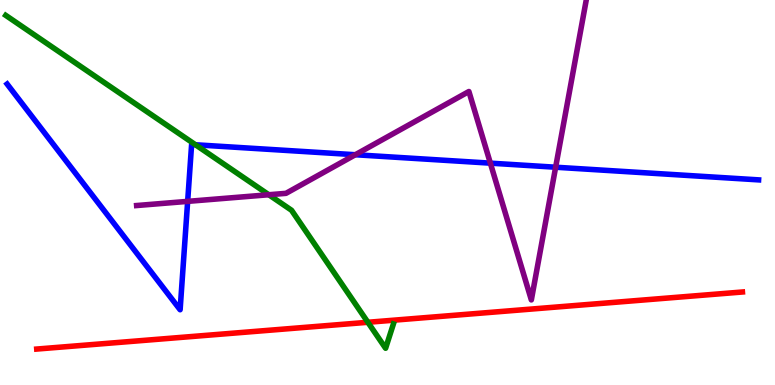[{'lines': ['blue', 'red'], 'intersections': []}, {'lines': ['green', 'red'], 'intersections': [{'x': 4.75, 'y': 1.63}]}, {'lines': ['purple', 'red'], 'intersections': []}, {'lines': ['blue', 'green'], 'intersections': [{'x': 2.52, 'y': 6.24}]}, {'lines': ['blue', 'purple'], 'intersections': [{'x': 2.42, 'y': 4.77}, {'x': 4.58, 'y': 5.98}, {'x': 6.33, 'y': 5.76}, {'x': 7.17, 'y': 5.66}]}, {'lines': ['green', 'purple'], 'intersections': [{'x': 3.47, 'y': 4.94}]}]